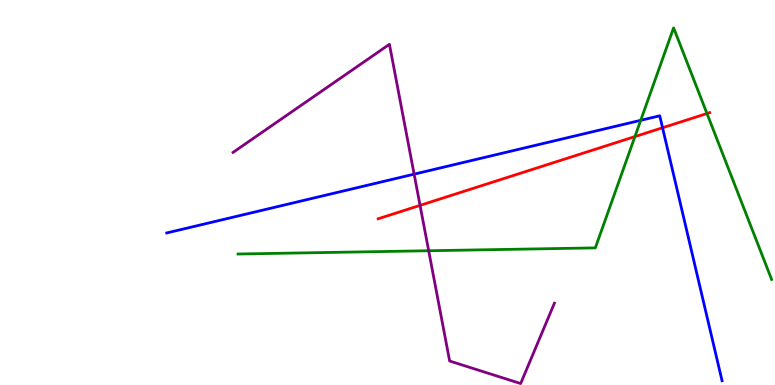[{'lines': ['blue', 'red'], 'intersections': [{'x': 8.55, 'y': 6.68}]}, {'lines': ['green', 'red'], 'intersections': [{'x': 8.19, 'y': 6.45}, {'x': 9.12, 'y': 7.05}]}, {'lines': ['purple', 'red'], 'intersections': [{'x': 5.42, 'y': 4.67}]}, {'lines': ['blue', 'green'], 'intersections': [{'x': 8.27, 'y': 6.87}]}, {'lines': ['blue', 'purple'], 'intersections': [{'x': 5.34, 'y': 5.48}]}, {'lines': ['green', 'purple'], 'intersections': [{'x': 5.53, 'y': 3.49}]}]